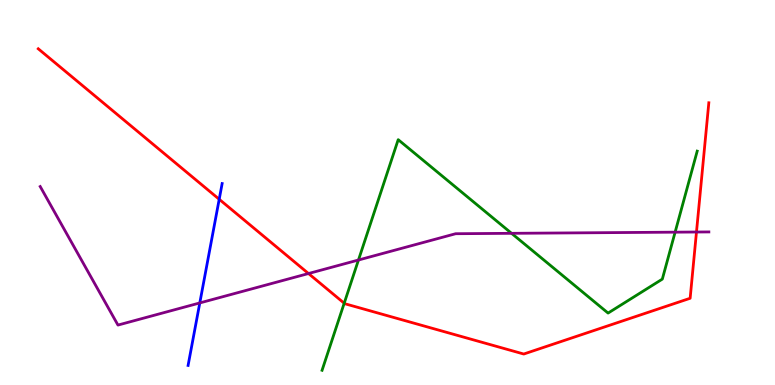[{'lines': ['blue', 'red'], 'intersections': [{'x': 2.83, 'y': 4.82}]}, {'lines': ['green', 'red'], 'intersections': [{'x': 4.44, 'y': 2.12}]}, {'lines': ['purple', 'red'], 'intersections': [{'x': 3.98, 'y': 2.9}, {'x': 8.99, 'y': 3.97}]}, {'lines': ['blue', 'green'], 'intersections': []}, {'lines': ['blue', 'purple'], 'intersections': [{'x': 2.58, 'y': 2.13}]}, {'lines': ['green', 'purple'], 'intersections': [{'x': 4.63, 'y': 3.25}, {'x': 6.6, 'y': 3.94}, {'x': 8.71, 'y': 3.97}]}]